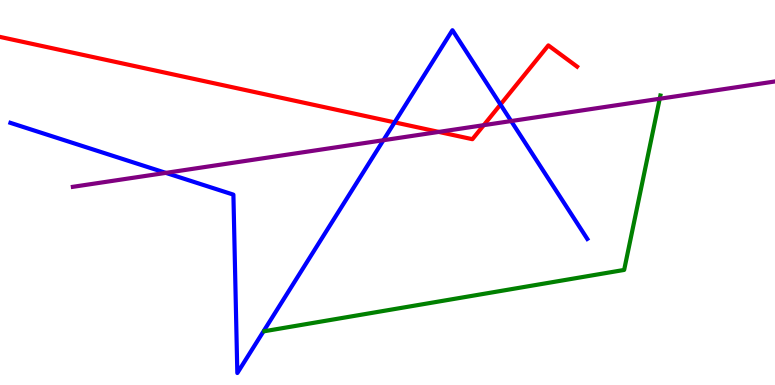[{'lines': ['blue', 'red'], 'intersections': [{'x': 5.09, 'y': 6.82}, {'x': 6.46, 'y': 7.29}]}, {'lines': ['green', 'red'], 'intersections': []}, {'lines': ['purple', 'red'], 'intersections': [{'x': 5.66, 'y': 6.57}, {'x': 6.24, 'y': 6.75}]}, {'lines': ['blue', 'green'], 'intersections': []}, {'lines': ['blue', 'purple'], 'intersections': [{'x': 2.14, 'y': 5.51}, {'x': 4.95, 'y': 6.36}, {'x': 6.6, 'y': 6.86}]}, {'lines': ['green', 'purple'], 'intersections': [{'x': 8.51, 'y': 7.43}]}]